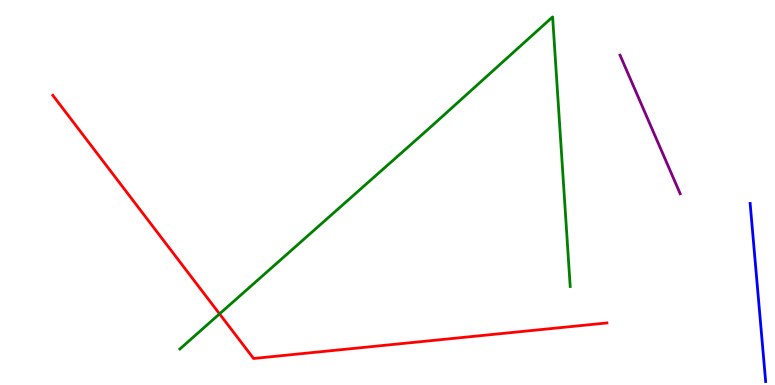[{'lines': ['blue', 'red'], 'intersections': []}, {'lines': ['green', 'red'], 'intersections': [{'x': 2.83, 'y': 1.85}]}, {'lines': ['purple', 'red'], 'intersections': []}, {'lines': ['blue', 'green'], 'intersections': []}, {'lines': ['blue', 'purple'], 'intersections': []}, {'lines': ['green', 'purple'], 'intersections': []}]